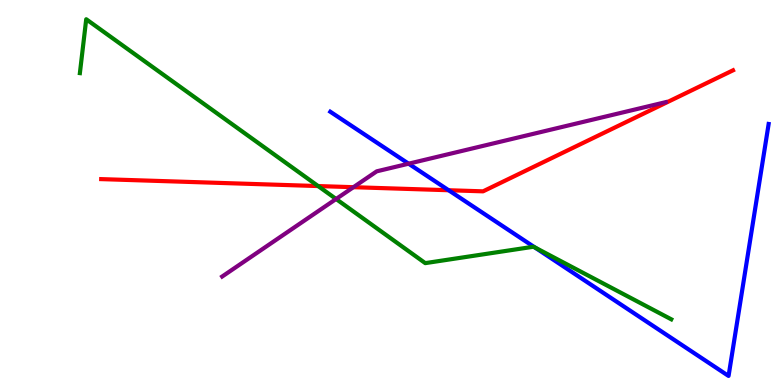[{'lines': ['blue', 'red'], 'intersections': [{'x': 5.79, 'y': 5.06}]}, {'lines': ['green', 'red'], 'intersections': [{'x': 4.1, 'y': 5.17}]}, {'lines': ['purple', 'red'], 'intersections': [{'x': 4.56, 'y': 5.14}]}, {'lines': ['blue', 'green'], 'intersections': [{'x': 6.9, 'y': 3.57}]}, {'lines': ['blue', 'purple'], 'intersections': [{'x': 5.27, 'y': 5.75}]}, {'lines': ['green', 'purple'], 'intersections': [{'x': 4.34, 'y': 4.83}]}]